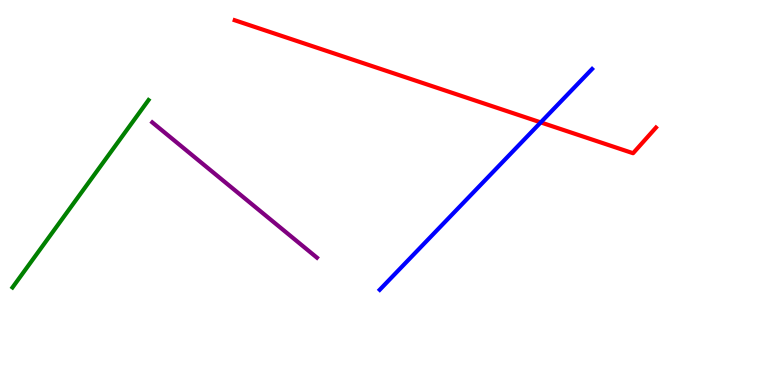[{'lines': ['blue', 'red'], 'intersections': [{'x': 6.98, 'y': 6.82}]}, {'lines': ['green', 'red'], 'intersections': []}, {'lines': ['purple', 'red'], 'intersections': []}, {'lines': ['blue', 'green'], 'intersections': []}, {'lines': ['blue', 'purple'], 'intersections': []}, {'lines': ['green', 'purple'], 'intersections': []}]